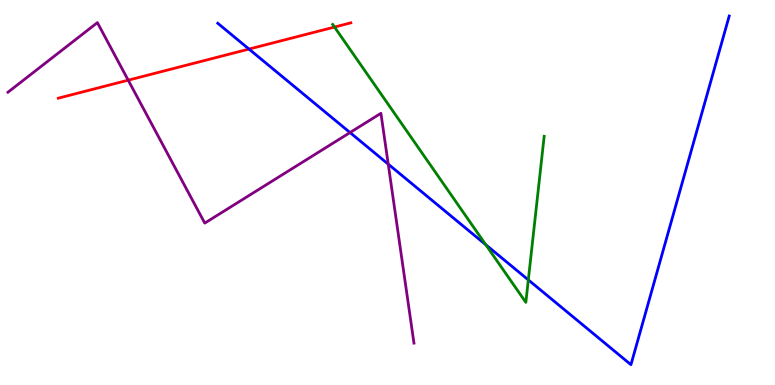[{'lines': ['blue', 'red'], 'intersections': [{'x': 3.21, 'y': 8.73}]}, {'lines': ['green', 'red'], 'intersections': [{'x': 4.32, 'y': 9.3}]}, {'lines': ['purple', 'red'], 'intersections': [{'x': 1.65, 'y': 7.92}]}, {'lines': ['blue', 'green'], 'intersections': [{'x': 6.27, 'y': 3.64}, {'x': 6.82, 'y': 2.73}]}, {'lines': ['blue', 'purple'], 'intersections': [{'x': 4.52, 'y': 6.56}, {'x': 5.01, 'y': 5.74}]}, {'lines': ['green', 'purple'], 'intersections': []}]